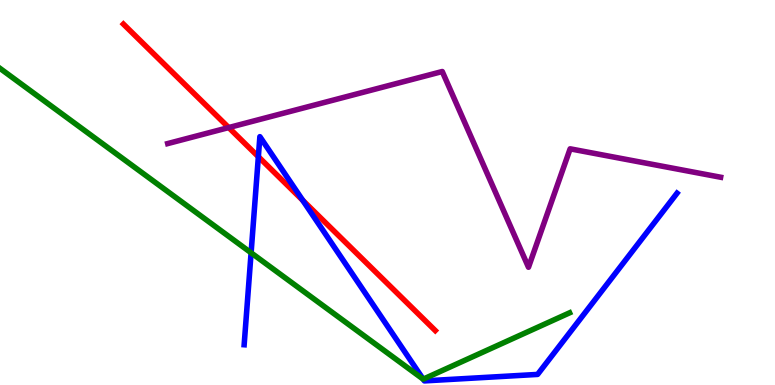[{'lines': ['blue', 'red'], 'intersections': [{'x': 3.33, 'y': 5.93}, {'x': 3.91, 'y': 4.8}]}, {'lines': ['green', 'red'], 'intersections': []}, {'lines': ['purple', 'red'], 'intersections': [{'x': 2.95, 'y': 6.69}]}, {'lines': ['blue', 'green'], 'intersections': [{'x': 3.24, 'y': 3.43}, {'x': 5.46, 'y': 0.152}]}, {'lines': ['blue', 'purple'], 'intersections': []}, {'lines': ['green', 'purple'], 'intersections': []}]